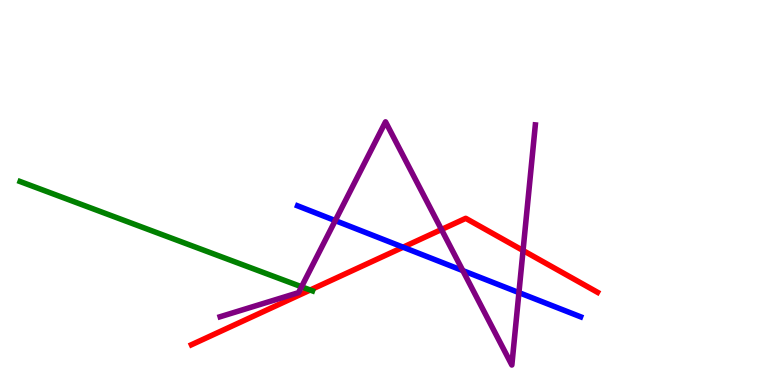[{'lines': ['blue', 'red'], 'intersections': [{'x': 5.2, 'y': 3.58}]}, {'lines': ['green', 'red'], 'intersections': [{'x': 4.0, 'y': 2.47}]}, {'lines': ['purple', 'red'], 'intersections': [{'x': 5.7, 'y': 4.04}, {'x': 6.75, 'y': 3.49}]}, {'lines': ['blue', 'green'], 'intersections': []}, {'lines': ['blue', 'purple'], 'intersections': [{'x': 4.33, 'y': 4.27}, {'x': 5.97, 'y': 2.97}, {'x': 6.7, 'y': 2.4}]}, {'lines': ['green', 'purple'], 'intersections': [{'x': 3.89, 'y': 2.55}]}]